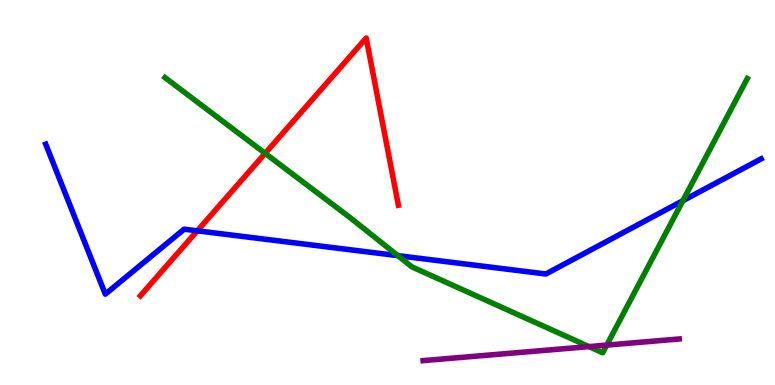[{'lines': ['blue', 'red'], 'intersections': [{'x': 2.55, 'y': 4.0}]}, {'lines': ['green', 'red'], 'intersections': [{'x': 3.42, 'y': 6.02}]}, {'lines': ['purple', 'red'], 'intersections': []}, {'lines': ['blue', 'green'], 'intersections': [{'x': 5.13, 'y': 3.36}, {'x': 8.81, 'y': 4.79}]}, {'lines': ['blue', 'purple'], 'intersections': []}, {'lines': ['green', 'purple'], 'intersections': [{'x': 7.6, 'y': 0.997}, {'x': 7.83, 'y': 1.04}]}]